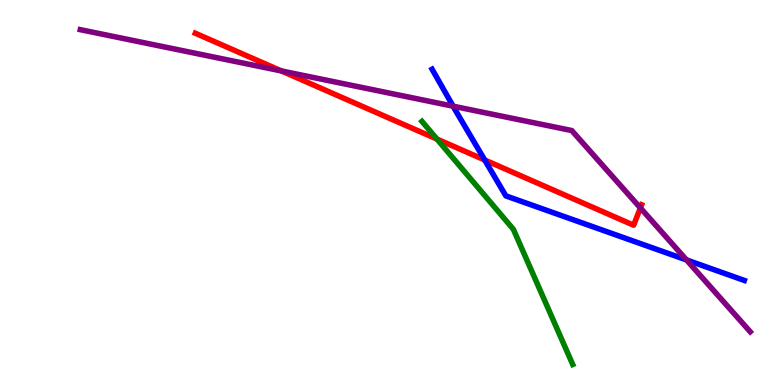[{'lines': ['blue', 'red'], 'intersections': [{'x': 6.25, 'y': 5.84}]}, {'lines': ['green', 'red'], 'intersections': [{'x': 5.64, 'y': 6.39}]}, {'lines': ['purple', 'red'], 'intersections': [{'x': 3.63, 'y': 8.16}, {'x': 8.26, 'y': 4.6}]}, {'lines': ['blue', 'green'], 'intersections': []}, {'lines': ['blue', 'purple'], 'intersections': [{'x': 5.85, 'y': 7.24}, {'x': 8.86, 'y': 3.25}]}, {'lines': ['green', 'purple'], 'intersections': []}]